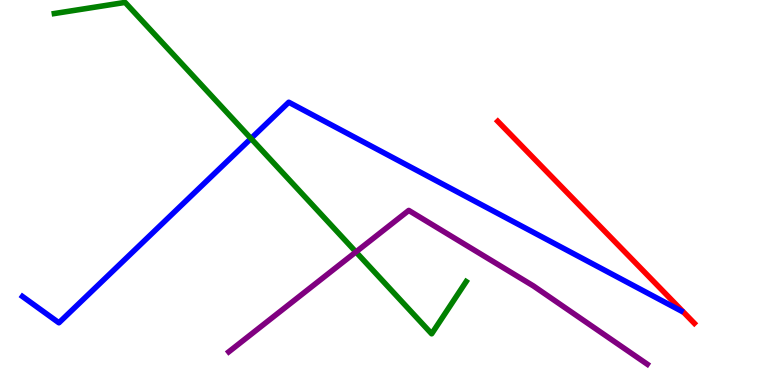[{'lines': ['blue', 'red'], 'intersections': []}, {'lines': ['green', 'red'], 'intersections': []}, {'lines': ['purple', 'red'], 'intersections': []}, {'lines': ['blue', 'green'], 'intersections': [{'x': 3.24, 'y': 6.4}]}, {'lines': ['blue', 'purple'], 'intersections': []}, {'lines': ['green', 'purple'], 'intersections': [{'x': 4.59, 'y': 3.46}]}]